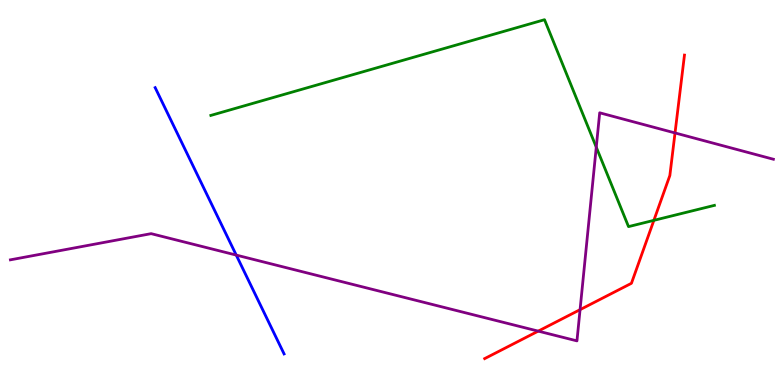[{'lines': ['blue', 'red'], 'intersections': []}, {'lines': ['green', 'red'], 'intersections': [{'x': 8.44, 'y': 4.28}]}, {'lines': ['purple', 'red'], 'intersections': [{'x': 6.95, 'y': 1.4}, {'x': 7.48, 'y': 1.96}, {'x': 8.71, 'y': 6.55}]}, {'lines': ['blue', 'green'], 'intersections': []}, {'lines': ['blue', 'purple'], 'intersections': [{'x': 3.05, 'y': 3.37}]}, {'lines': ['green', 'purple'], 'intersections': [{'x': 7.69, 'y': 6.18}]}]